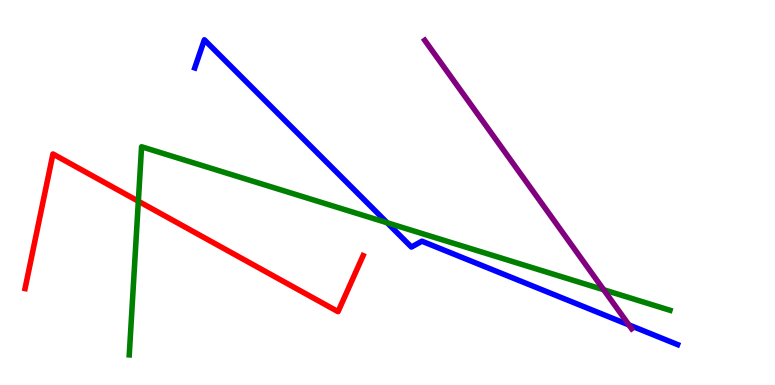[{'lines': ['blue', 'red'], 'intersections': []}, {'lines': ['green', 'red'], 'intersections': [{'x': 1.79, 'y': 4.77}]}, {'lines': ['purple', 'red'], 'intersections': []}, {'lines': ['blue', 'green'], 'intersections': [{'x': 5.0, 'y': 4.21}]}, {'lines': ['blue', 'purple'], 'intersections': [{'x': 8.12, 'y': 1.56}]}, {'lines': ['green', 'purple'], 'intersections': [{'x': 7.79, 'y': 2.47}]}]